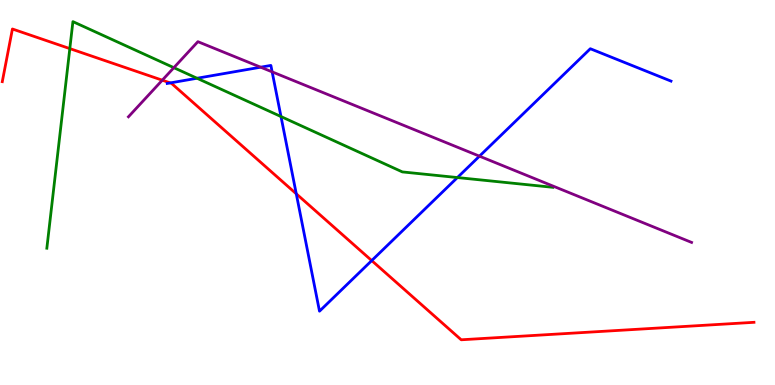[{'lines': ['blue', 'red'], 'intersections': [{'x': 2.2, 'y': 7.85}, {'x': 3.82, 'y': 4.97}, {'x': 4.8, 'y': 3.23}]}, {'lines': ['green', 'red'], 'intersections': [{'x': 0.901, 'y': 8.74}]}, {'lines': ['purple', 'red'], 'intersections': [{'x': 2.09, 'y': 7.92}]}, {'lines': ['blue', 'green'], 'intersections': [{'x': 2.54, 'y': 7.97}, {'x': 3.63, 'y': 6.97}, {'x': 5.9, 'y': 5.39}]}, {'lines': ['blue', 'purple'], 'intersections': [{'x': 3.36, 'y': 8.25}, {'x': 3.51, 'y': 8.13}, {'x': 6.19, 'y': 5.94}]}, {'lines': ['green', 'purple'], 'intersections': [{'x': 2.24, 'y': 8.24}]}]